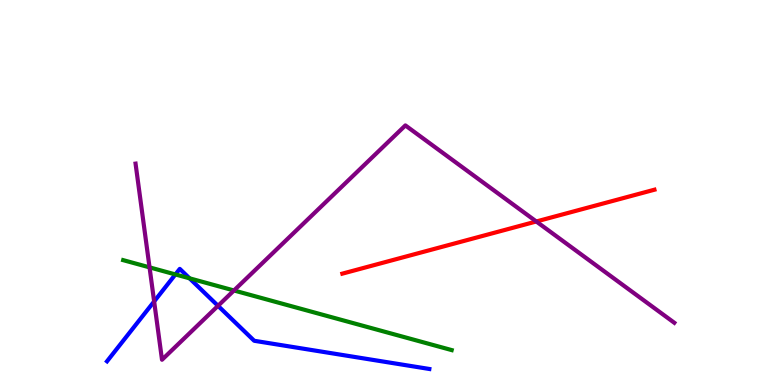[{'lines': ['blue', 'red'], 'intersections': []}, {'lines': ['green', 'red'], 'intersections': []}, {'lines': ['purple', 'red'], 'intersections': [{'x': 6.92, 'y': 4.25}]}, {'lines': ['blue', 'green'], 'intersections': [{'x': 2.26, 'y': 2.87}, {'x': 2.45, 'y': 2.77}]}, {'lines': ['blue', 'purple'], 'intersections': [{'x': 1.99, 'y': 2.17}, {'x': 2.81, 'y': 2.06}]}, {'lines': ['green', 'purple'], 'intersections': [{'x': 1.93, 'y': 3.06}, {'x': 3.02, 'y': 2.46}]}]